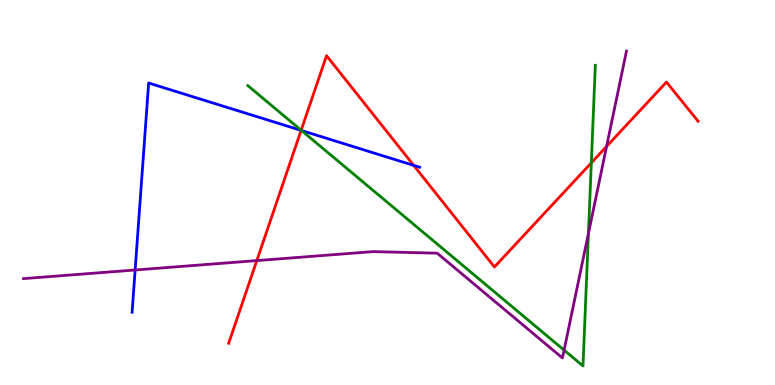[{'lines': ['blue', 'red'], 'intersections': [{'x': 3.89, 'y': 6.61}, {'x': 5.34, 'y': 5.7}]}, {'lines': ['green', 'red'], 'intersections': [{'x': 3.89, 'y': 6.62}, {'x': 7.63, 'y': 5.77}]}, {'lines': ['purple', 'red'], 'intersections': [{'x': 3.31, 'y': 3.23}, {'x': 7.83, 'y': 6.2}]}, {'lines': ['blue', 'green'], 'intersections': [{'x': 3.89, 'y': 6.61}]}, {'lines': ['blue', 'purple'], 'intersections': [{'x': 1.74, 'y': 2.99}]}, {'lines': ['green', 'purple'], 'intersections': [{'x': 7.28, 'y': 0.906}, {'x': 7.59, 'y': 3.94}]}]